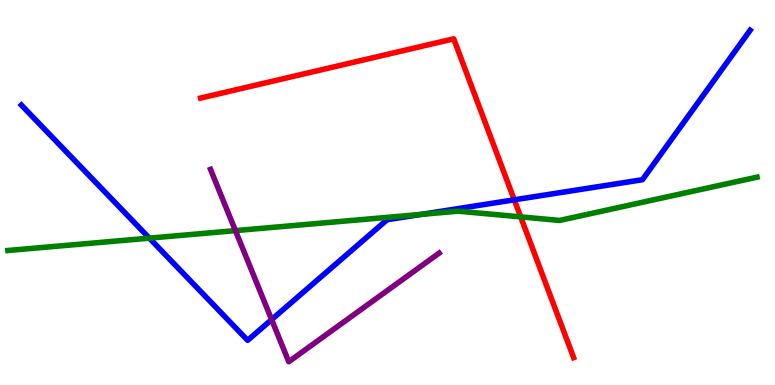[{'lines': ['blue', 'red'], 'intersections': [{'x': 6.64, 'y': 4.81}]}, {'lines': ['green', 'red'], 'intersections': [{'x': 6.72, 'y': 4.37}]}, {'lines': ['purple', 'red'], 'intersections': []}, {'lines': ['blue', 'green'], 'intersections': [{'x': 1.93, 'y': 3.81}, {'x': 5.44, 'y': 4.43}]}, {'lines': ['blue', 'purple'], 'intersections': [{'x': 3.5, 'y': 1.7}]}, {'lines': ['green', 'purple'], 'intersections': [{'x': 3.04, 'y': 4.01}]}]